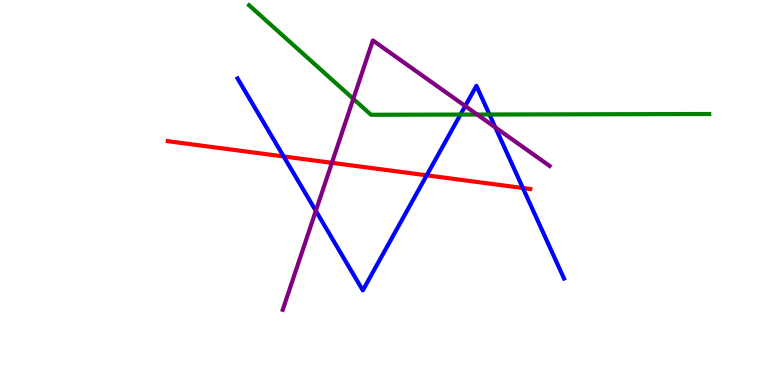[{'lines': ['blue', 'red'], 'intersections': [{'x': 3.66, 'y': 5.94}, {'x': 5.51, 'y': 5.45}, {'x': 6.75, 'y': 5.12}]}, {'lines': ['green', 'red'], 'intersections': []}, {'lines': ['purple', 'red'], 'intersections': [{'x': 4.28, 'y': 5.77}]}, {'lines': ['blue', 'green'], 'intersections': [{'x': 5.94, 'y': 7.02}, {'x': 6.32, 'y': 7.03}]}, {'lines': ['blue', 'purple'], 'intersections': [{'x': 4.08, 'y': 4.52}, {'x': 6.0, 'y': 7.25}, {'x': 6.39, 'y': 6.69}]}, {'lines': ['green', 'purple'], 'intersections': [{'x': 4.56, 'y': 7.43}, {'x': 6.16, 'y': 7.03}]}]